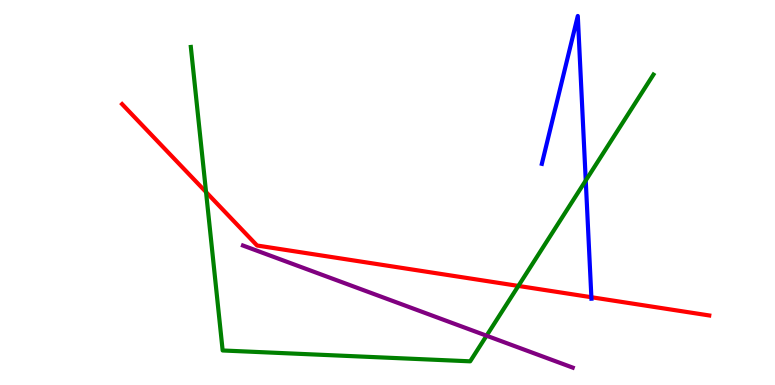[{'lines': ['blue', 'red'], 'intersections': [{'x': 7.63, 'y': 2.28}]}, {'lines': ['green', 'red'], 'intersections': [{'x': 2.66, 'y': 5.01}, {'x': 6.69, 'y': 2.57}]}, {'lines': ['purple', 'red'], 'intersections': []}, {'lines': ['blue', 'green'], 'intersections': [{'x': 7.56, 'y': 5.31}]}, {'lines': ['blue', 'purple'], 'intersections': []}, {'lines': ['green', 'purple'], 'intersections': [{'x': 6.28, 'y': 1.28}]}]